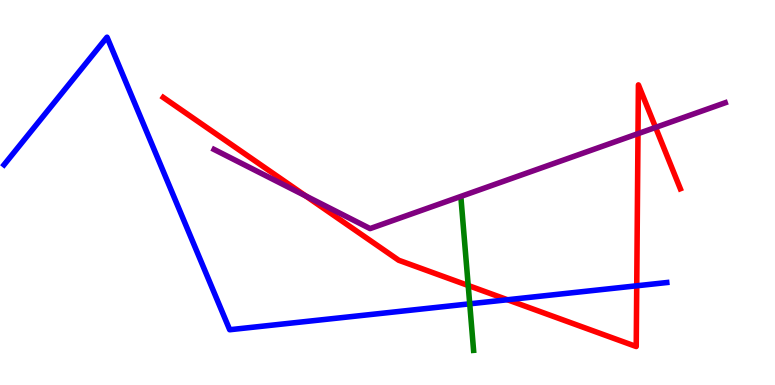[{'lines': ['blue', 'red'], 'intersections': [{'x': 6.55, 'y': 2.21}, {'x': 8.22, 'y': 2.58}]}, {'lines': ['green', 'red'], 'intersections': [{'x': 6.04, 'y': 2.58}]}, {'lines': ['purple', 'red'], 'intersections': [{'x': 3.94, 'y': 4.91}, {'x': 8.23, 'y': 6.53}, {'x': 8.46, 'y': 6.69}]}, {'lines': ['blue', 'green'], 'intersections': [{'x': 6.06, 'y': 2.11}]}, {'lines': ['blue', 'purple'], 'intersections': []}, {'lines': ['green', 'purple'], 'intersections': []}]